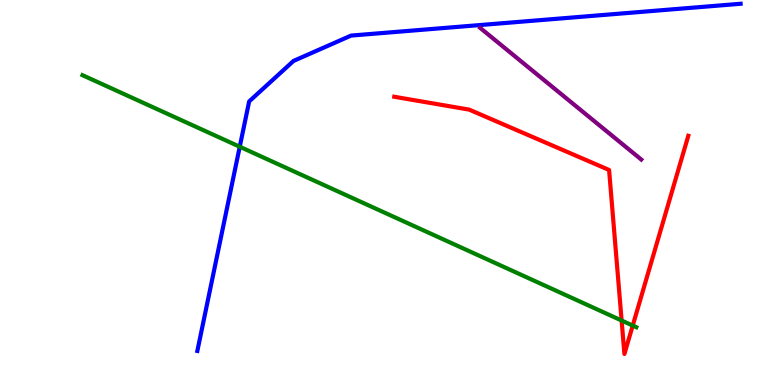[{'lines': ['blue', 'red'], 'intersections': []}, {'lines': ['green', 'red'], 'intersections': [{'x': 8.02, 'y': 1.67}, {'x': 8.16, 'y': 1.54}]}, {'lines': ['purple', 'red'], 'intersections': []}, {'lines': ['blue', 'green'], 'intersections': [{'x': 3.09, 'y': 6.19}]}, {'lines': ['blue', 'purple'], 'intersections': []}, {'lines': ['green', 'purple'], 'intersections': []}]